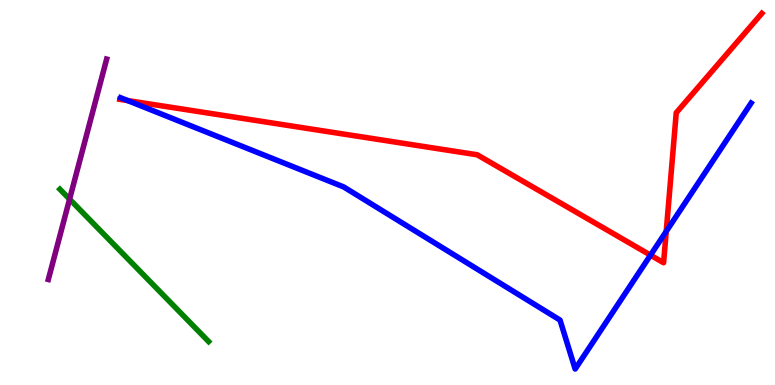[{'lines': ['blue', 'red'], 'intersections': [{'x': 1.65, 'y': 7.39}, {'x': 8.39, 'y': 3.37}, {'x': 8.6, 'y': 3.99}]}, {'lines': ['green', 'red'], 'intersections': []}, {'lines': ['purple', 'red'], 'intersections': []}, {'lines': ['blue', 'green'], 'intersections': []}, {'lines': ['blue', 'purple'], 'intersections': []}, {'lines': ['green', 'purple'], 'intersections': [{'x': 0.898, 'y': 4.83}]}]